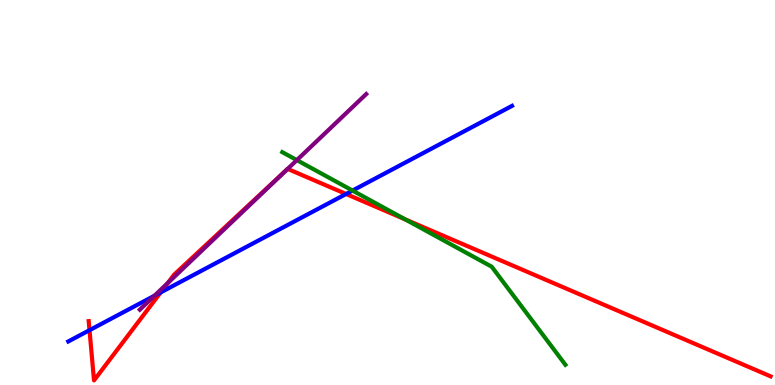[{'lines': ['blue', 'red'], 'intersections': [{'x': 1.16, 'y': 1.42}, {'x': 2.07, 'y': 2.4}, {'x': 4.47, 'y': 4.96}]}, {'lines': ['green', 'red'], 'intersections': [{'x': 5.23, 'y': 4.3}]}, {'lines': ['purple', 'red'], 'intersections': [{'x': 2.16, 'y': 2.65}, {'x': 3.71, 'y': 5.61}]}, {'lines': ['blue', 'green'], 'intersections': [{'x': 4.55, 'y': 5.05}]}, {'lines': ['blue', 'purple'], 'intersections': [{'x': 1.99, 'y': 2.32}]}, {'lines': ['green', 'purple'], 'intersections': [{'x': 3.83, 'y': 5.84}]}]